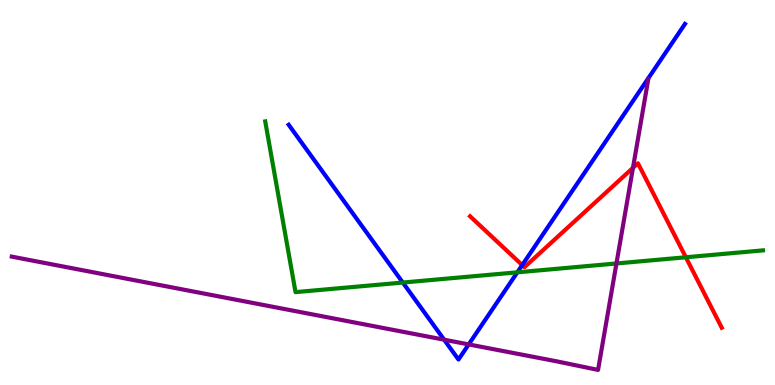[{'lines': ['blue', 'red'], 'intersections': [{'x': 6.74, 'y': 3.11}]}, {'lines': ['green', 'red'], 'intersections': [{'x': 8.85, 'y': 3.32}]}, {'lines': ['purple', 'red'], 'intersections': [{'x': 8.17, 'y': 5.64}]}, {'lines': ['blue', 'green'], 'intersections': [{'x': 5.2, 'y': 2.66}, {'x': 6.68, 'y': 2.93}]}, {'lines': ['blue', 'purple'], 'intersections': [{'x': 5.73, 'y': 1.18}, {'x': 6.05, 'y': 1.05}]}, {'lines': ['green', 'purple'], 'intersections': [{'x': 7.95, 'y': 3.16}]}]